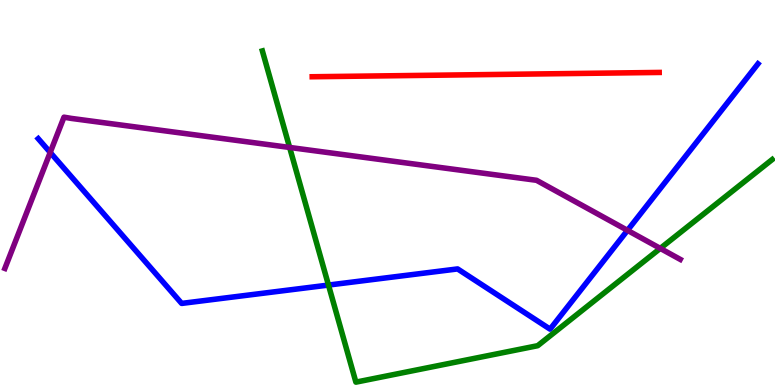[{'lines': ['blue', 'red'], 'intersections': []}, {'lines': ['green', 'red'], 'intersections': []}, {'lines': ['purple', 'red'], 'intersections': []}, {'lines': ['blue', 'green'], 'intersections': [{'x': 4.24, 'y': 2.6}]}, {'lines': ['blue', 'purple'], 'intersections': [{'x': 0.648, 'y': 6.04}, {'x': 8.1, 'y': 4.02}]}, {'lines': ['green', 'purple'], 'intersections': [{'x': 3.74, 'y': 6.17}, {'x': 8.52, 'y': 3.55}]}]